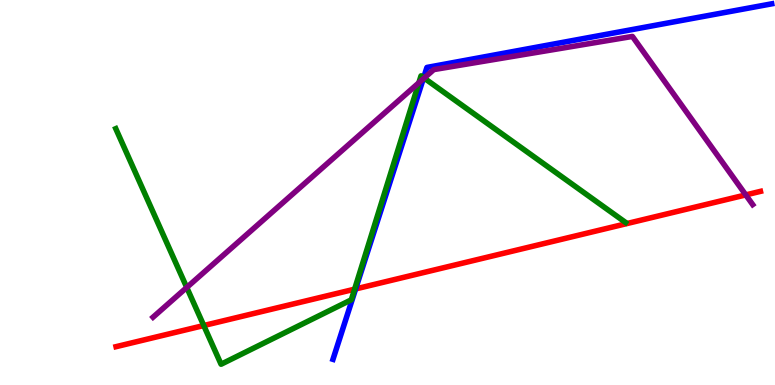[{'lines': ['blue', 'red'], 'intersections': [{'x': 4.59, 'y': 2.5}]}, {'lines': ['green', 'red'], 'intersections': [{'x': 2.63, 'y': 1.54}, {'x': 4.58, 'y': 2.49}]}, {'lines': ['purple', 'red'], 'intersections': [{'x': 9.62, 'y': 4.94}]}, {'lines': ['blue', 'green'], 'intersections': [{'x': 5.47, 'y': 7.98}]}, {'lines': ['blue', 'purple'], 'intersections': [{'x': 5.46, 'y': 7.95}]}, {'lines': ['green', 'purple'], 'intersections': [{'x': 2.41, 'y': 2.53}, {'x': 5.4, 'y': 7.85}, {'x': 5.47, 'y': 7.97}]}]